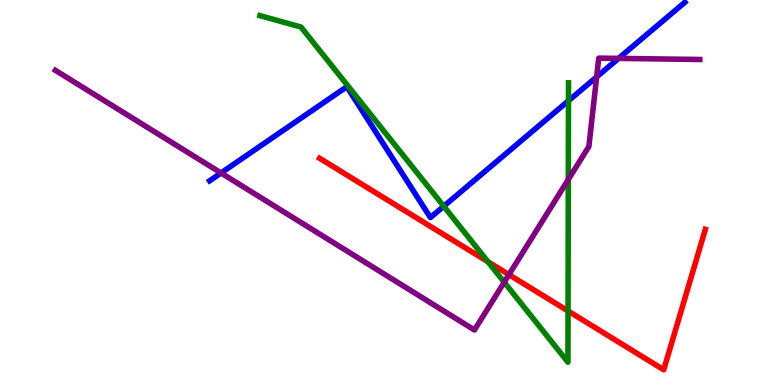[{'lines': ['blue', 'red'], 'intersections': []}, {'lines': ['green', 'red'], 'intersections': [{'x': 6.3, 'y': 3.2}, {'x': 7.33, 'y': 1.92}]}, {'lines': ['purple', 'red'], 'intersections': [{'x': 6.57, 'y': 2.87}]}, {'lines': ['blue', 'green'], 'intersections': [{'x': 5.73, 'y': 4.64}, {'x': 7.34, 'y': 7.38}]}, {'lines': ['blue', 'purple'], 'intersections': [{'x': 2.85, 'y': 5.51}, {'x': 7.7, 'y': 8.0}, {'x': 7.98, 'y': 8.48}]}, {'lines': ['green', 'purple'], 'intersections': [{'x': 6.51, 'y': 2.67}, {'x': 7.33, 'y': 5.34}]}]